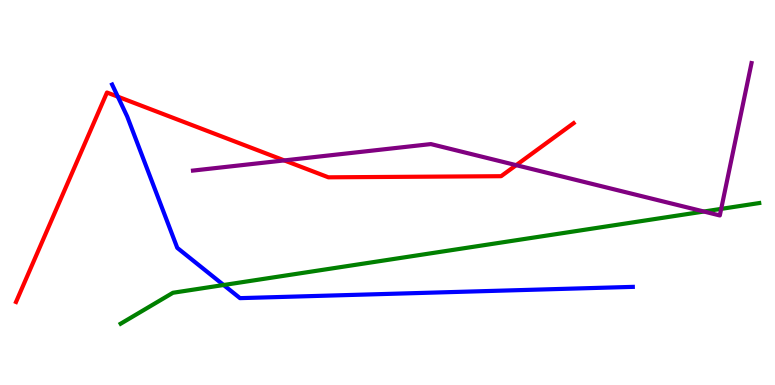[{'lines': ['blue', 'red'], 'intersections': [{'x': 1.52, 'y': 7.49}]}, {'lines': ['green', 'red'], 'intersections': []}, {'lines': ['purple', 'red'], 'intersections': [{'x': 3.67, 'y': 5.83}, {'x': 6.66, 'y': 5.71}]}, {'lines': ['blue', 'green'], 'intersections': [{'x': 2.89, 'y': 2.6}]}, {'lines': ['blue', 'purple'], 'intersections': []}, {'lines': ['green', 'purple'], 'intersections': [{'x': 9.08, 'y': 4.51}, {'x': 9.31, 'y': 4.57}]}]